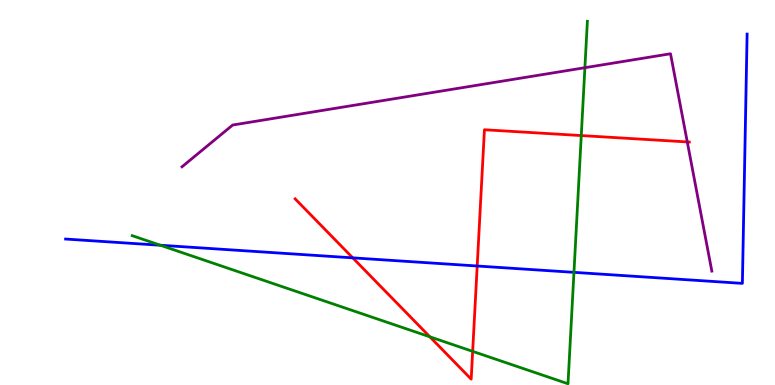[{'lines': ['blue', 'red'], 'intersections': [{'x': 4.55, 'y': 3.3}, {'x': 6.16, 'y': 3.09}]}, {'lines': ['green', 'red'], 'intersections': [{'x': 5.55, 'y': 1.25}, {'x': 6.1, 'y': 0.874}, {'x': 7.5, 'y': 6.48}]}, {'lines': ['purple', 'red'], 'intersections': [{'x': 8.87, 'y': 6.31}]}, {'lines': ['blue', 'green'], 'intersections': [{'x': 2.07, 'y': 3.63}, {'x': 7.41, 'y': 2.93}]}, {'lines': ['blue', 'purple'], 'intersections': []}, {'lines': ['green', 'purple'], 'intersections': [{'x': 7.55, 'y': 8.24}]}]